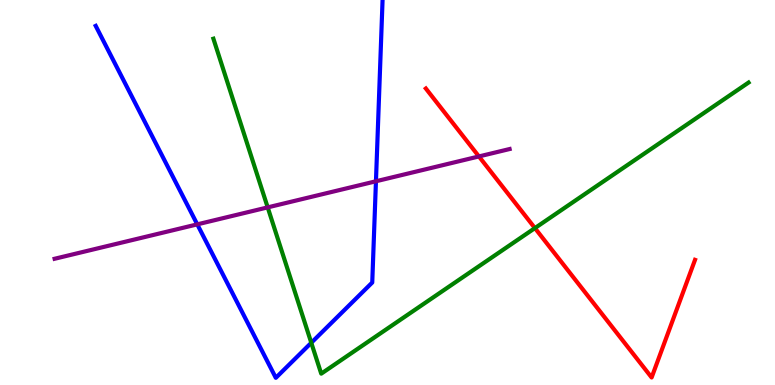[{'lines': ['blue', 'red'], 'intersections': []}, {'lines': ['green', 'red'], 'intersections': [{'x': 6.9, 'y': 4.08}]}, {'lines': ['purple', 'red'], 'intersections': [{'x': 6.18, 'y': 5.94}]}, {'lines': ['blue', 'green'], 'intersections': [{'x': 4.02, 'y': 1.1}]}, {'lines': ['blue', 'purple'], 'intersections': [{'x': 2.55, 'y': 4.17}, {'x': 4.85, 'y': 5.29}]}, {'lines': ['green', 'purple'], 'intersections': [{'x': 3.45, 'y': 4.61}]}]